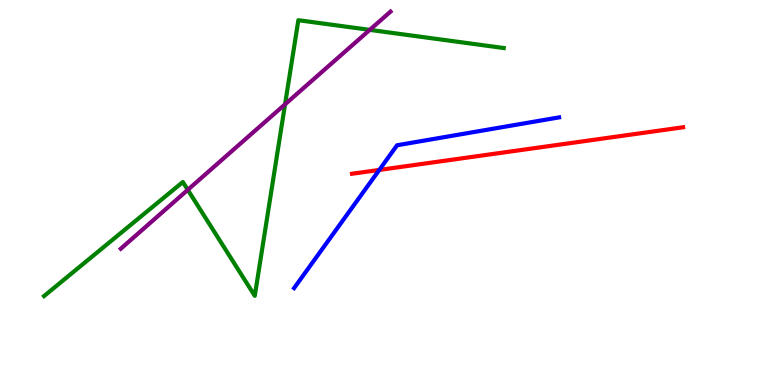[{'lines': ['blue', 'red'], 'intersections': [{'x': 4.89, 'y': 5.59}]}, {'lines': ['green', 'red'], 'intersections': []}, {'lines': ['purple', 'red'], 'intersections': []}, {'lines': ['blue', 'green'], 'intersections': []}, {'lines': ['blue', 'purple'], 'intersections': []}, {'lines': ['green', 'purple'], 'intersections': [{'x': 2.42, 'y': 5.07}, {'x': 3.68, 'y': 7.29}, {'x': 4.77, 'y': 9.22}]}]